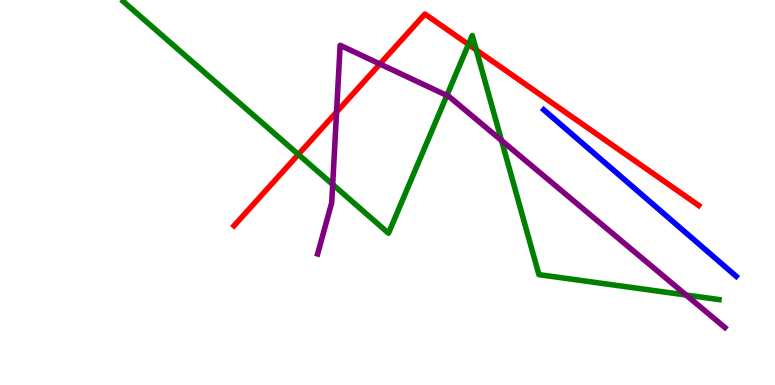[{'lines': ['blue', 'red'], 'intersections': []}, {'lines': ['green', 'red'], 'intersections': [{'x': 3.85, 'y': 5.99}, {'x': 6.04, 'y': 8.85}, {'x': 6.15, 'y': 8.7}]}, {'lines': ['purple', 'red'], 'intersections': [{'x': 4.34, 'y': 7.09}, {'x': 4.9, 'y': 8.34}]}, {'lines': ['blue', 'green'], 'intersections': []}, {'lines': ['blue', 'purple'], 'intersections': []}, {'lines': ['green', 'purple'], 'intersections': [{'x': 4.29, 'y': 5.21}, {'x': 5.77, 'y': 7.52}, {'x': 6.47, 'y': 6.35}, {'x': 8.85, 'y': 2.34}]}]